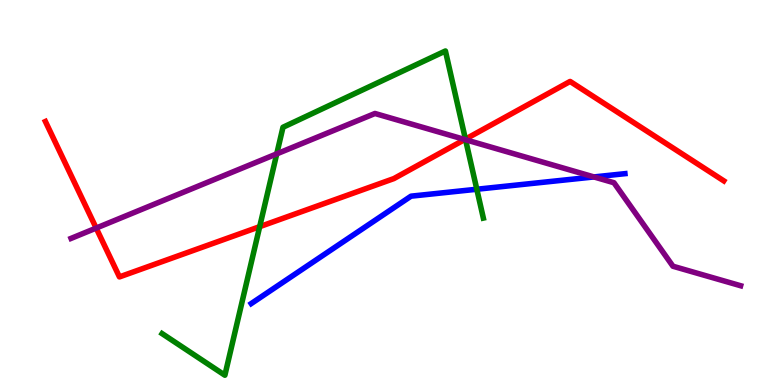[{'lines': ['blue', 'red'], 'intersections': []}, {'lines': ['green', 'red'], 'intersections': [{'x': 3.35, 'y': 4.11}, {'x': 6.01, 'y': 6.39}]}, {'lines': ['purple', 'red'], 'intersections': [{'x': 1.24, 'y': 4.08}, {'x': 6.0, 'y': 6.38}]}, {'lines': ['blue', 'green'], 'intersections': [{'x': 6.15, 'y': 5.08}]}, {'lines': ['blue', 'purple'], 'intersections': [{'x': 7.66, 'y': 5.4}]}, {'lines': ['green', 'purple'], 'intersections': [{'x': 3.57, 'y': 6.0}, {'x': 6.01, 'y': 6.37}]}]